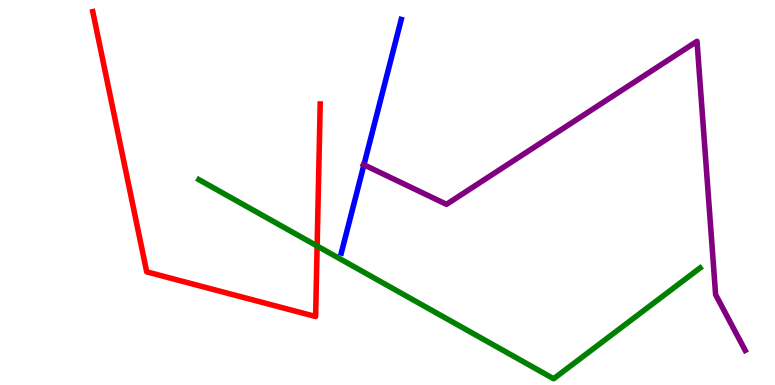[{'lines': ['blue', 'red'], 'intersections': []}, {'lines': ['green', 'red'], 'intersections': [{'x': 4.09, 'y': 3.61}]}, {'lines': ['purple', 'red'], 'intersections': []}, {'lines': ['blue', 'green'], 'intersections': []}, {'lines': ['blue', 'purple'], 'intersections': [{'x': 4.7, 'y': 5.72}]}, {'lines': ['green', 'purple'], 'intersections': []}]